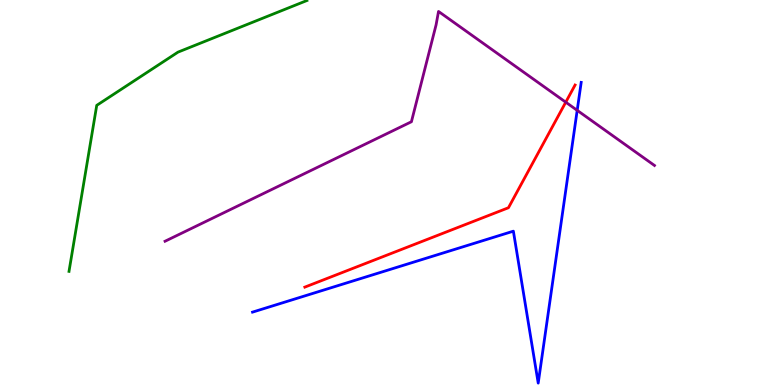[{'lines': ['blue', 'red'], 'intersections': []}, {'lines': ['green', 'red'], 'intersections': []}, {'lines': ['purple', 'red'], 'intersections': [{'x': 7.3, 'y': 7.35}]}, {'lines': ['blue', 'green'], 'intersections': []}, {'lines': ['blue', 'purple'], 'intersections': [{'x': 7.45, 'y': 7.13}]}, {'lines': ['green', 'purple'], 'intersections': []}]